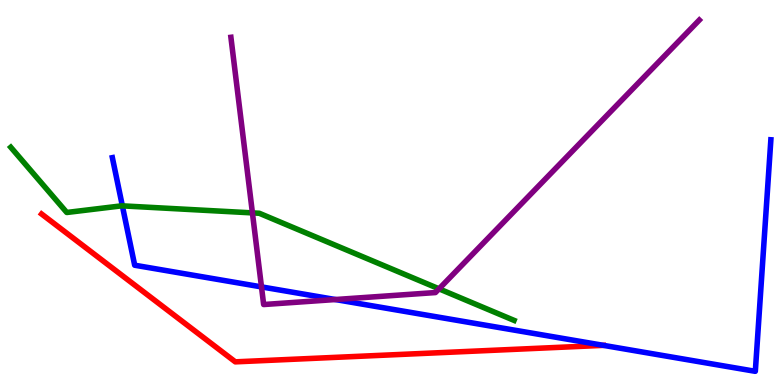[{'lines': ['blue', 'red'], 'intersections': []}, {'lines': ['green', 'red'], 'intersections': []}, {'lines': ['purple', 'red'], 'intersections': []}, {'lines': ['blue', 'green'], 'intersections': [{'x': 1.58, 'y': 4.65}]}, {'lines': ['blue', 'purple'], 'intersections': [{'x': 3.37, 'y': 2.55}, {'x': 4.33, 'y': 2.22}]}, {'lines': ['green', 'purple'], 'intersections': [{'x': 3.26, 'y': 4.47}, {'x': 5.66, 'y': 2.5}]}]